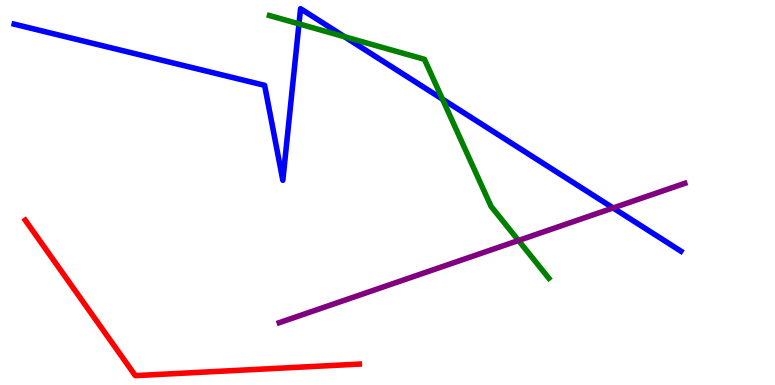[{'lines': ['blue', 'red'], 'intersections': []}, {'lines': ['green', 'red'], 'intersections': []}, {'lines': ['purple', 'red'], 'intersections': []}, {'lines': ['blue', 'green'], 'intersections': [{'x': 3.86, 'y': 9.38}, {'x': 4.45, 'y': 9.05}, {'x': 5.71, 'y': 7.42}]}, {'lines': ['blue', 'purple'], 'intersections': [{'x': 7.91, 'y': 4.6}]}, {'lines': ['green', 'purple'], 'intersections': [{'x': 6.69, 'y': 3.75}]}]